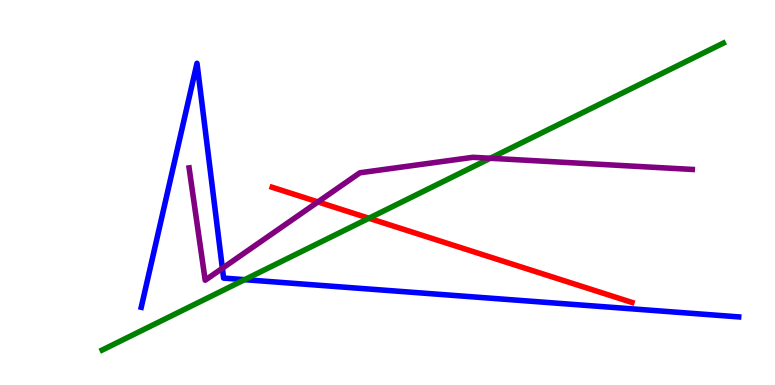[{'lines': ['blue', 'red'], 'intersections': []}, {'lines': ['green', 'red'], 'intersections': [{'x': 4.76, 'y': 4.33}]}, {'lines': ['purple', 'red'], 'intersections': [{'x': 4.1, 'y': 4.76}]}, {'lines': ['blue', 'green'], 'intersections': [{'x': 3.16, 'y': 2.74}]}, {'lines': ['blue', 'purple'], 'intersections': [{'x': 2.87, 'y': 3.03}]}, {'lines': ['green', 'purple'], 'intersections': [{'x': 6.33, 'y': 5.89}]}]